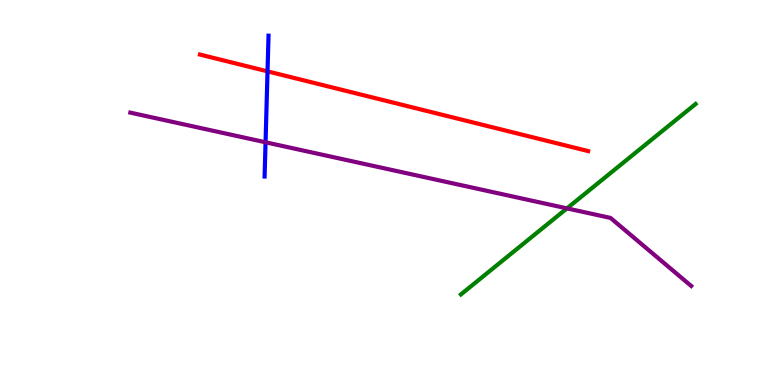[{'lines': ['blue', 'red'], 'intersections': [{'x': 3.45, 'y': 8.15}]}, {'lines': ['green', 'red'], 'intersections': []}, {'lines': ['purple', 'red'], 'intersections': []}, {'lines': ['blue', 'green'], 'intersections': []}, {'lines': ['blue', 'purple'], 'intersections': [{'x': 3.43, 'y': 6.3}]}, {'lines': ['green', 'purple'], 'intersections': [{'x': 7.32, 'y': 4.59}]}]